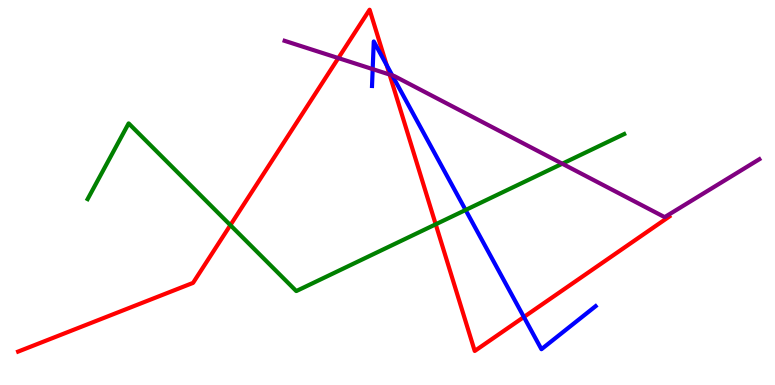[{'lines': ['blue', 'red'], 'intersections': [{'x': 4.99, 'y': 8.31}, {'x': 6.76, 'y': 1.77}]}, {'lines': ['green', 'red'], 'intersections': [{'x': 2.97, 'y': 4.15}, {'x': 5.62, 'y': 4.17}]}, {'lines': ['purple', 'red'], 'intersections': [{'x': 4.37, 'y': 8.49}, {'x': 5.03, 'y': 8.06}]}, {'lines': ['blue', 'green'], 'intersections': [{'x': 6.01, 'y': 4.55}]}, {'lines': ['blue', 'purple'], 'intersections': [{'x': 4.81, 'y': 8.2}, {'x': 5.06, 'y': 8.04}]}, {'lines': ['green', 'purple'], 'intersections': [{'x': 7.25, 'y': 5.75}]}]